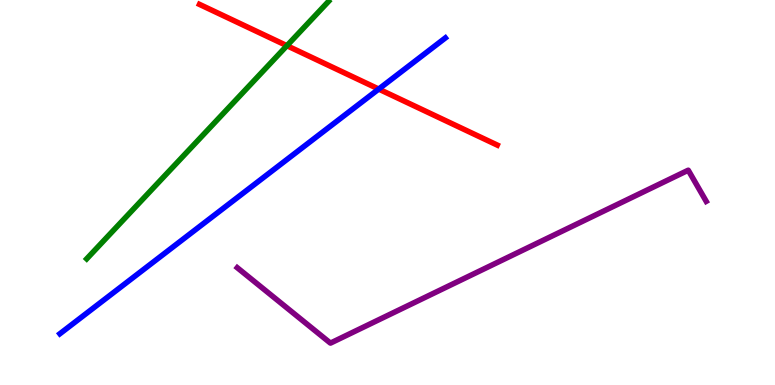[{'lines': ['blue', 'red'], 'intersections': [{'x': 4.89, 'y': 7.69}]}, {'lines': ['green', 'red'], 'intersections': [{'x': 3.7, 'y': 8.81}]}, {'lines': ['purple', 'red'], 'intersections': []}, {'lines': ['blue', 'green'], 'intersections': []}, {'lines': ['blue', 'purple'], 'intersections': []}, {'lines': ['green', 'purple'], 'intersections': []}]